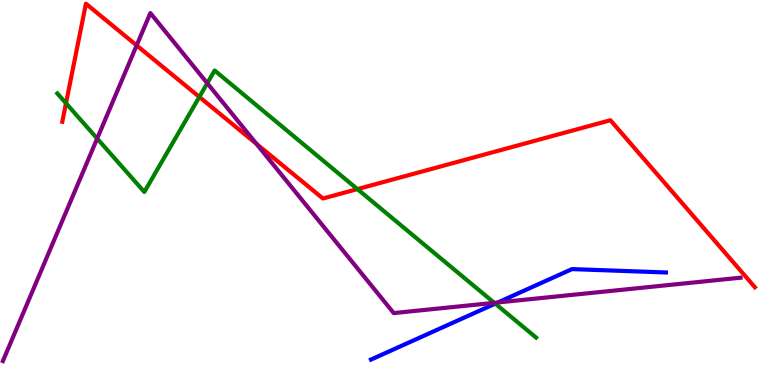[{'lines': ['blue', 'red'], 'intersections': []}, {'lines': ['green', 'red'], 'intersections': [{'x': 0.852, 'y': 7.32}, {'x': 2.57, 'y': 7.48}, {'x': 4.61, 'y': 5.09}]}, {'lines': ['purple', 'red'], 'intersections': [{'x': 1.76, 'y': 8.82}, {'x': 3.31, 'y': 6.26}]}, {'lines': ['blue', 'green'], 'intersections': [{'x': 6.39, 'y': 2.11}]}, {'lines': ['blue', 'purple'], 'intersections': [{'x': 6.42, 'y': 2.14}]}, {'lines': ['green', 'purple'], 'intersections': [{'x': 1.25, 'y': 6.4}, {'x': 2.67, 'y': 7.84}, {'x': 6.38, 'y': 2.13}]}]